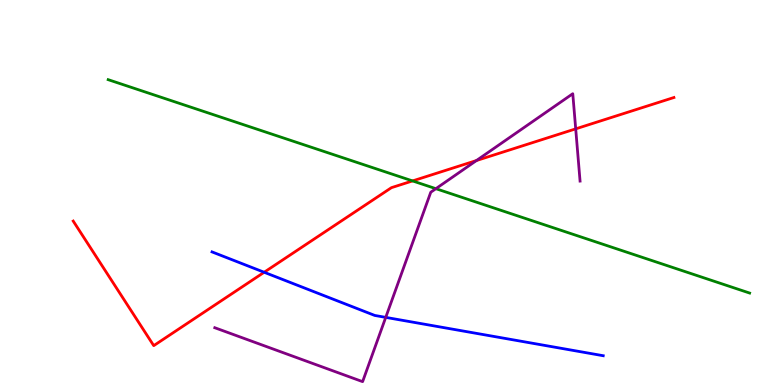[{'lines': ['blue', 'red'], 'intersections': [{'x': 3.41, 'y': 2.93}]}, {'lines': ['green', 'red'], 'intersections': [{'x': 5.32, 'y': 5.3}]}, {'lines': ['purple', 'red'], 'intersections': [{'x': 6.15, 'y': 5.83}, {'x': 7.43, 'y': 6.65}]}, {'lines': ['blue', 'green'], 'intersections': []}, {'lines': ['blue', 'purple'], 'intersections': [{'x': 4.98, 'y': 1.76}]}, {'lines': ['green', 'purple'], 'intersections': [{'x': 5.62, 'y': 5.1}]}]